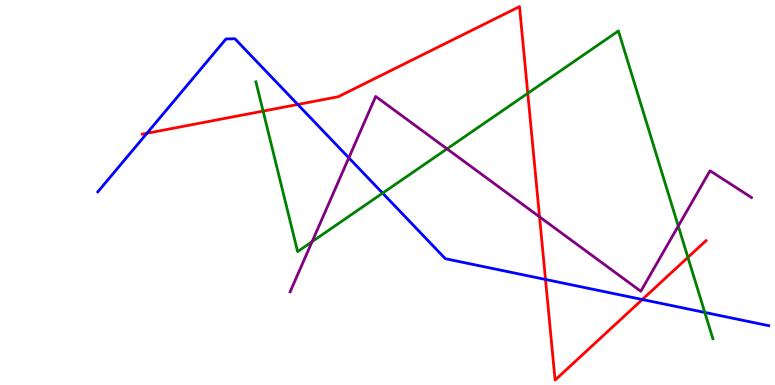[{'lines': ['blue', 'red'], 'intersections': [{'x': 1.9, 'y': 6.54}, {'x': 3.84, 'y': 7.29}, {'x': 7.04, 'y': 2.74}, {'x': 8.29, 'y': 2.22}]}, {'lines': ['green', 'red'], 'intersections': [{'x': 3.39, 'y': 7.11}, {'x': 6.81, 'y': 7.58}, {'x': 8.88, 'y': 3.31}]}, {'lines': ['purple', 'red'], 'intersections': [{'x': 6.96, 'y': 4.37}]}, {'lines': ['blue', 'green'], 'intersections': [{'x': 4.94, 'y': 4.98}, {'x': 9.09, 'y': 1.88}]}, {'lines': ['blue', 'purple'], 'intersections': [{'x': 4.5, 'y': 5.9}]}, {'lines': ['green', 'purple'], 'intersections': [{'x': 4.03, 'y': 3.72}, {'x': 5.77, 'y': 6.13}, {'x': 8.75, 'y': 4.13}]}]